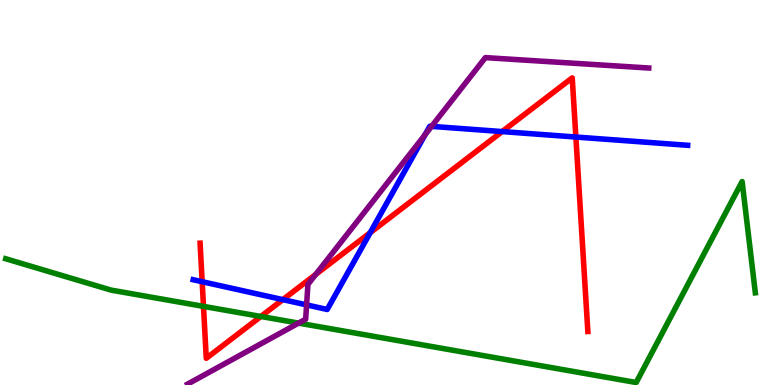[{'lines': ['blue', 'red'], 'intersections': [{'x': 2.61, 'y': 2.68}, {'x': 3.65, 'y': 2.22}, {'x': 4.78, 'y': 3.96}, {'x': 6.48, 'y': 6.58}, {'x': 7.43, 'y': 6.44}]}, {'lines': ['green', 'red'], 'intersections': [{'x': 2.63, 'y': 2.04}, {'x': 3.37, 'y': 1.78}]}, {'lines': ['purple', 'red'], 'intersections': [{'x': 4.07, 'y': 2.87}]}, {'lines': ['blue', 'green'], 'intersections': []}, {'lines': ['blue', 'purple'], 'intersections': [{'x': 3.96, 'y': 2.08}, {'x': 5.48, 'y': 6.5}, {'x': 5.57, 'y': 6.72}]}, {'lines': ['green', 'purple'], 'intersections': [{'x': 3.85, 'y': 1.61}]}]